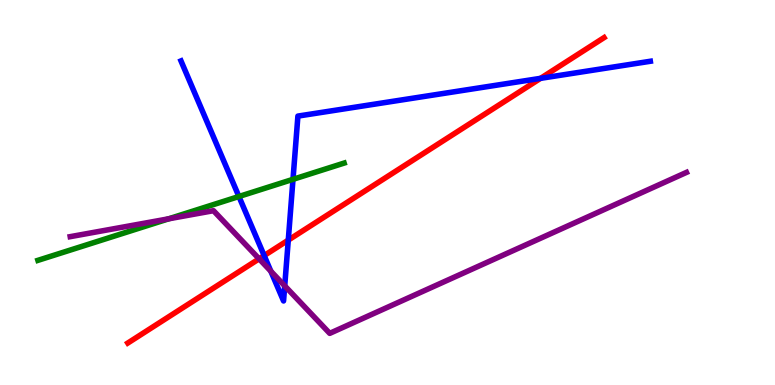[{'lines': ['blue', 'red'], 'intersections': [{'x': 3.41, 'y': 3.36}, {'x': 3.72, 'y': 3.76}, {'x': 6.97, 'y': 7.97}]}, {'lines': ['green', 'red'], 'intersections': []}, {'lines': ['purple', 'red'], 'intersections': [{'x': 3.34, 'y': 3.28}]}, {'lines': ['blue', 'green'], 'intersections': [{'x': 3.08, 'y': 4.9}, {'x': 3.78, 'y': 5.34}]}, {'lines': ['blue', 'purple'], 'intersections': [{'x': 3.49, 'y': 2.96}, {'x': 3.67, 'y': 2.58}]}, {'lines': ['green', 'purple'], 'intersections': [{'x': 2.18, 'y': 4.32}]}]